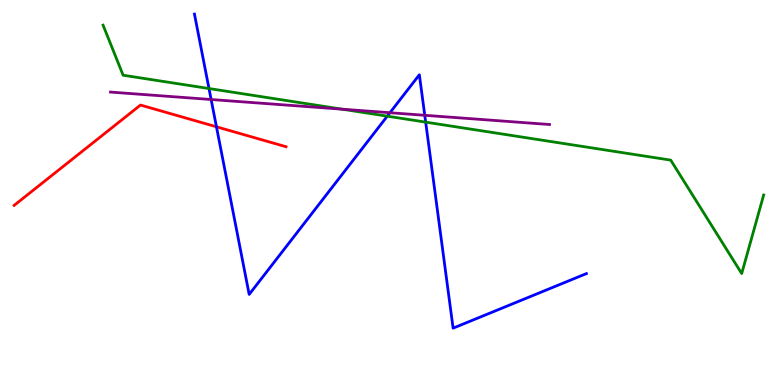[{'lines': ['blue', 'red'], 'intersections': [{'x': 2.79, 'y': 6.71}]}, {'lines': ['green', 'red'], 'intersections': []}, {'lines': ['purple', 'red'], 'intersections': []}, {'lines': ['blue', 'green'], 'intersections': [{'x': 2.7, 'y': 7.7}, {'x': 5.0, 'y': 6.98}, {'x': 5.49, 'y': 6.83}]}, {'lines': ['blue', 'purple'], 'intersections': [{'x': 2.72, 'y': 7.42}, {'x': 5.03, 'y': 7.07}, {'x': 5.48, 'y': 7.01}]}, {'lines': ['green', 'purple'], 'intersections': [{'x': 4.42, 'y': 7.16}]}]